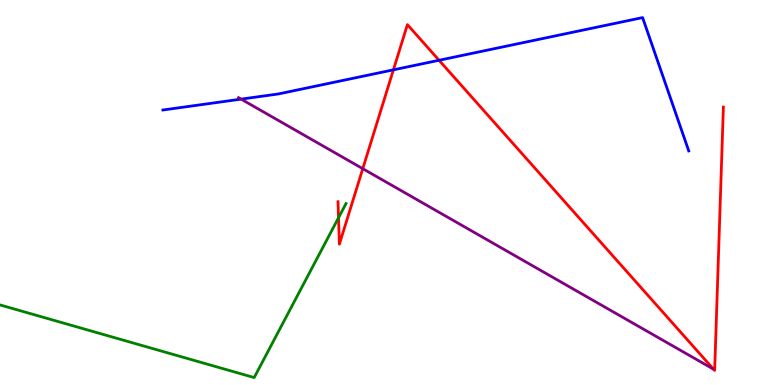[{'lines': ['blue', 'red'], 'intersections': [{'x': 5.08, 'y': 8.19}, {'x': 5.67, 'y': 8.43}]}, {'lines': ['green', 'red'], 'intersections': [{'x': 4.37, 'y': 4.34}]}, {'lines': ['purple', 'red'], 'intersections': [{'x': 4.68, 'y': 5.62}]}, {'lines': ['blue', 'green'], 'intersections': []}, {'lines': ['blue', 'purple'], 'intersections': [{'x': 3.11, 'y': 7.43}]}, {'lines': ['green', 'purple'], 'intersections': []}]